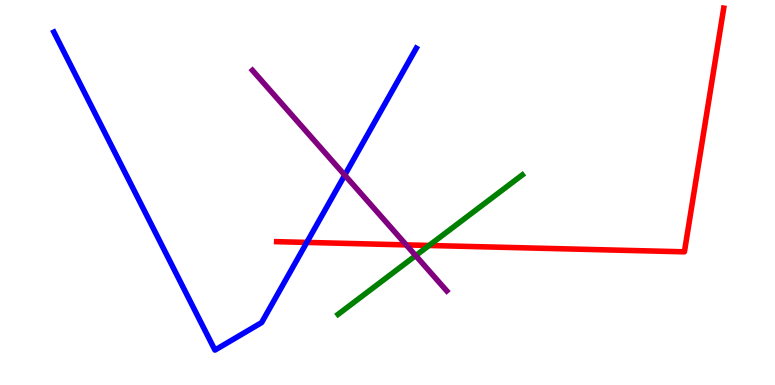[{'lines': ['blue', 'red'], 'intersections': [{'x': 3.96, 'y': 3.7}]}, {'lines': ['green', 'red'], 'intersections': [{'x': 5.54, 'y': 3.62}]}, {'lines': ['purple', 'red'], 'intersections': [{'x': 5.24, 'y': 3.64}]}, {'lines': ['blue', 'green'], 'intersections': []}, {'lines': ['blue', 'purple'], 'intersections': [{'x': 4.45, 'y': 5.45}]}, {'lines': ['green', 'purple'], 'intersections': [{'x': 5.36, 'y': 3.36}]}]